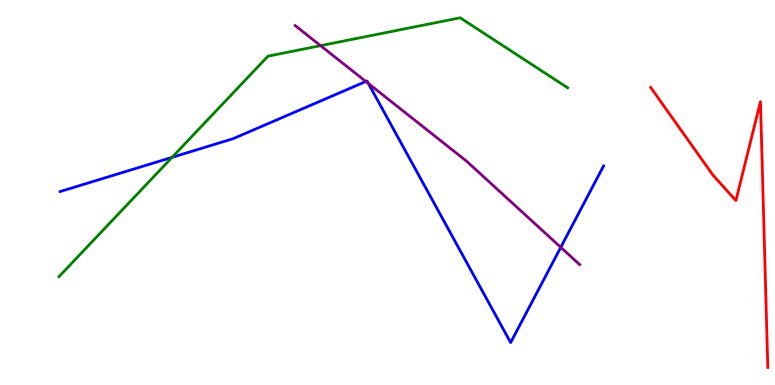[{'lines': ['blue', 'red'], 'intersections': []}, {'lines': ['green', 'red'], 'intersections': []}, {'lines': ['purple', 'red'], 'intersections': []}, {'lines': ['blue', 'green'], 'intersections': [{'x': 2.22, 'y': 5.91}]}, {'lines': ['blue', 'purple'], 'intersections': [{'x': 4.72, 'y': 7.88}, {'x': 4.75, 'y': 7.83}, {'x': 7.24, 'y': 3.58}]}, {'lines': ['green', 'purple'], 'intersections': [{'x': 4.14, 'y': 8.81}]}]